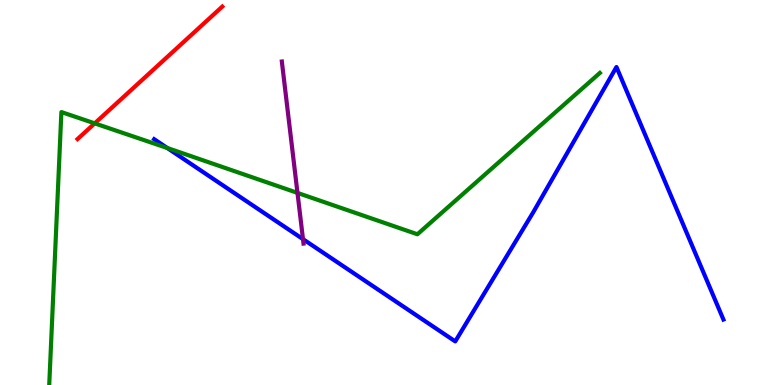[{'lines': ['blue', 'red'], 'intersections': []}, {'lines': ['green', 'red'], 'intersections': [{'x': 1.22, 'y': 6.8}]}, {'lines': ['purple', 'red'], 'intersections': []}, {'lines': ['blue', 'green'], 'intersections': [{'x': 2.16, 'y': 6.16}]}, {'lines': ['blue', 'purple'], 'intersections': [{'x': 3.91, 'y': 3.79}]}, {'lines': ['green', 'purple'], 'intersections': [{'x': 3.84, 'y': 4.99}]}]